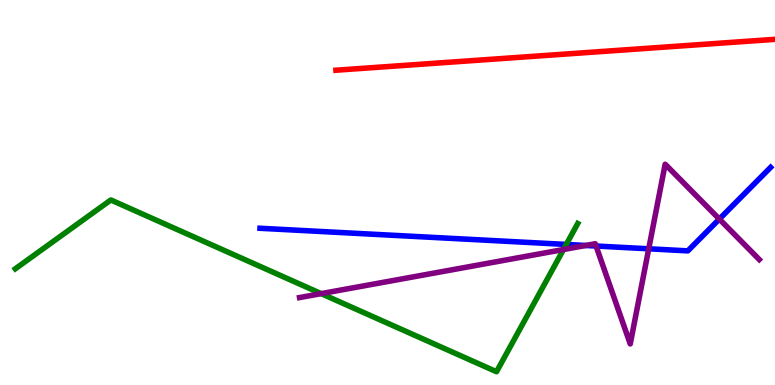[{'lines': ['blue', 'red'], 'intersections': []}, {'lines': ['green', 'red'], 'intersections': []}, {'lines': ['purple', 'red'], 'intersections': []}, {'lines': ['blue', 'green'], 'intersections': [{'x': 7.31, 'y': 3.65}]}, {'lines': ['blue', 'purple'], 'intersections': [{'x': 7.56, 'y': 3.62}, {'x': 7.69, 'y': 3.61}, {'x': 8.37, 'y': 3.54}, {'x': 9.28, 'y': 4.31}]}, {'lines': ['green', 'purple'], 'intersections': [{'x': 4.14, 'y': 2.37}, {'x': 7.27, 'y': 3.52}]}]